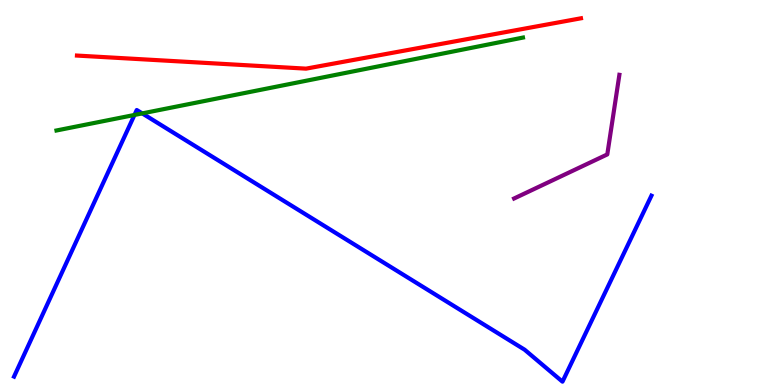[{'lines': ['blue', 'red'], 'intersections': []}, {'lines': ['green', 'red'], 'intersections': []}, {'lines': ['purple', 'red'], 'intersections': []}, {'lines': ['blue', 'green'], 'intersections': [{'x': 1.74, 'y': 7.01}, {'x': 1.84, 'y': 7.05}]}, {'lines': ['blue', 'purple'], 'intersections': []}, {'lines': ['green', 'purple'], 'intersections': []}]